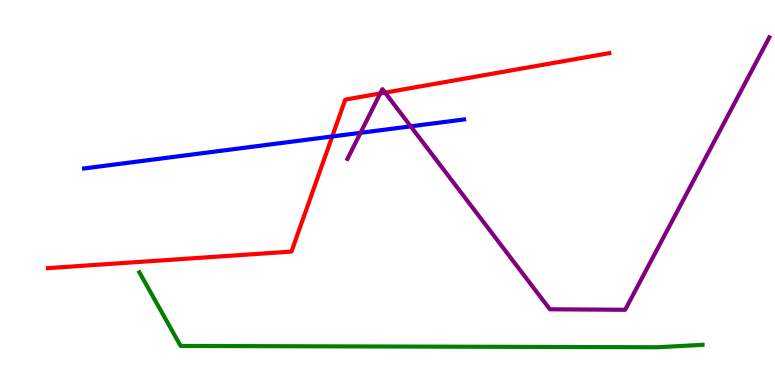[{'lines': ['blue', 'red'], 'intersections': [{'x': 4.29, 'y': 6.46}]}, {'lines': ['green', 'red'], 'intersections': []}, {'lines': ['purple', 'red'], 'intersections': [{'x': 4.91, 'y': 7.57}, {'x': 4.97, 'y': 7.59}]}, {'lines': ['blue', 'green'], 'intersections': []}, {'lines': ['blue', 'purple'], 'intersections': [{'x': 4.65, 'y': 6.55}, {'x': 5.3, 'y': 6.72}]}, {'lines': ['green', 'purple'], 'intersections': []}]